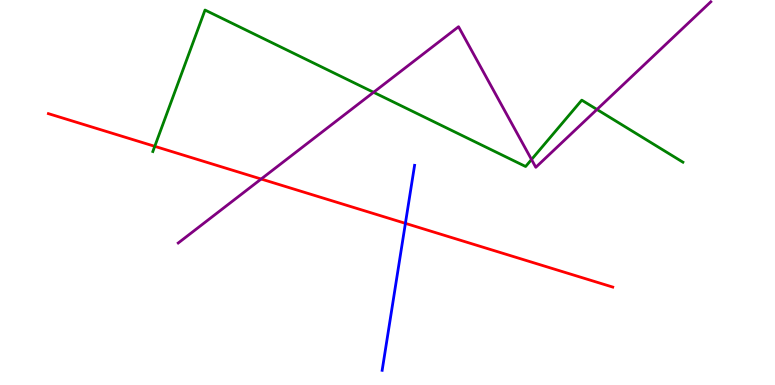[{'lines': ['blue', 'red'], 'intersections': [{'x': 5.23, 'y': 4.2}]}, {'lines': ['green', 'red'], 'intersections': [{'x': 2.0, 'y': 6.2}]}, {'lines': ['purple', 'red'], 'intersections': [{'x': 3.37, 'y': 5.35}]}, {'lines': ['blue', 'green'], 'intersections': []}, {'lines': ['blue', 'purple'], 'intersections': []}, {'lines': ['green', 'purple'], 'intersections': [{'x': 4.82, 'y': 7.6}, {'x': 6.86, 'y': 5.86}, {'x': 7.7, 'y': 7.16}]}]